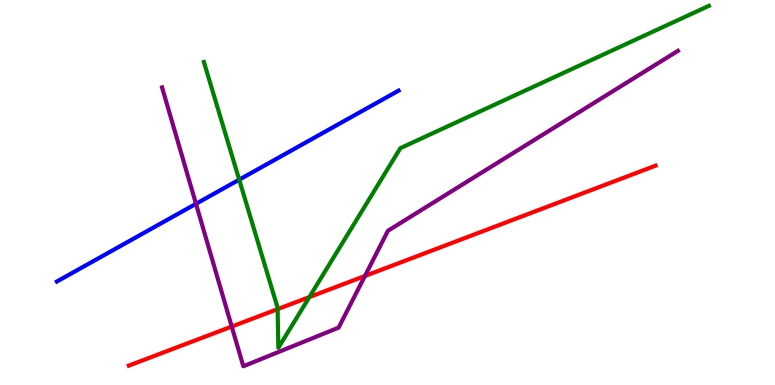[{'lines': ['blue', 'red'], 'intersections': []}, {'lines': ['green', 'red'], 'intersections': [{'x': 3.58, 'y': 1.97}, {'x': 3.99, 'y': 2.28}]}, {'lines': ['purple', 'red'], 'intersections': [{'x': 2.99, 'y': 1.52}, {'x': 4.71, 'y': 2.83}]}, {'lines': ['blue', 'green'], 'intersections': [{'x': 3.09, 'y': 5.33}]}, {'lines': ['blue', 'purple'], 'intersections': [{'x': 2.53, 'y': 4.71}]}, {'lines': ['green', 'purple'], 'intersections': []}]